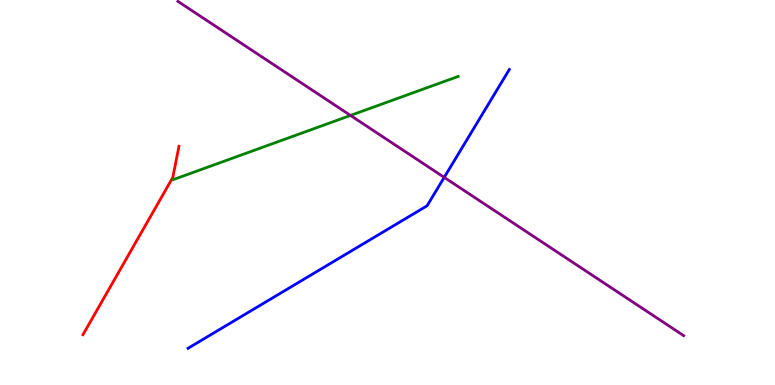[{'lines': ['blue', 'red'], 'intersections': []}, {'lines': ['green', 'red'], 'intersections': []}, {'lines': ['purple', 'red'], 'intersections': []}, {'lines': ['blue', 'green'], 'intersections': []}, {'lines': ['blue', 'purple'], 'intersections': [{'x': 5.73, 'y': 5.39}]}, {'lines': ['green', 'purple'], 'intersections': [{'x': 4.52, 'y': 7.0}]}]